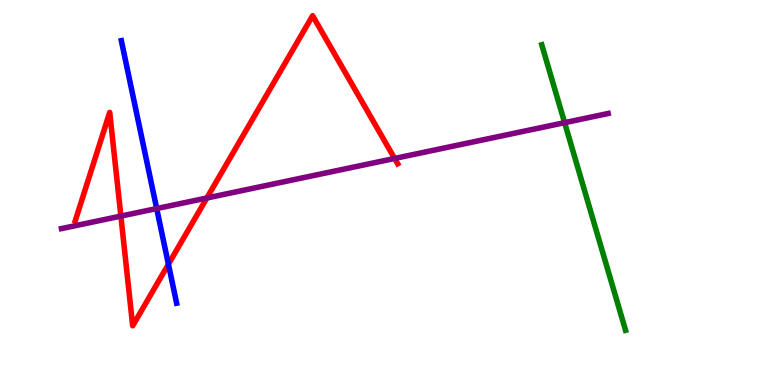[{'lines': ['blue', 'red'], 'intersections': [{'x': 2.17, 'y': 3.14}]}, {'lines': ['green', 'red'], 'intersections': []}, {'lines': ['purple', 'red'], 'intersections': [{'x': 1.56, 'y': 4.39}, {'x': 2.67, 'y': 4.86}, {'x': 5.09, 'y': 5.88}]}, {'lines': ['blue', 'green'], 'intersections': []}, {'lines': ['blue', 'purple'], 'intersections': [{'x': 2.02, 'y': 4.58}]}, {'lines': ['green', 'purple'], 'intersections': [{'x': 7.29, 'y': 6.81}]}]